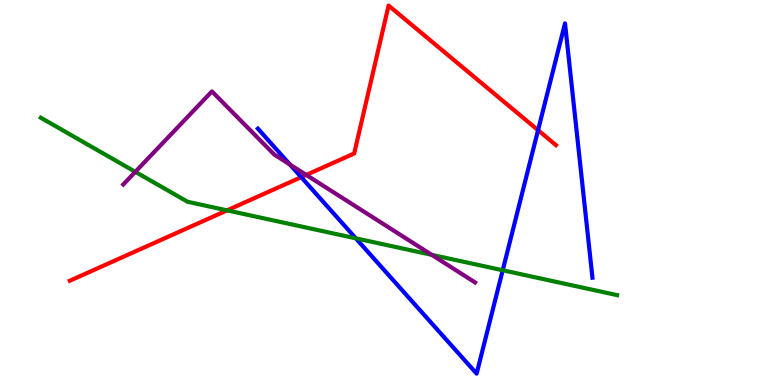[{'lines': ['blue', 'red'], 'intersections': [{'x': 3.89, 'y': 5.4}, {'x': 6.94, 'y': 6.62}]}, {'lines': ['green', 'red'], 'intersections': [{'x': 2.93, 'y': 4.54}]}, {'lines': ['purple', 'red'], 'intersections': [{'x': 3.95, 'y': 5.46}]}, {'lines': ['blue', 'green'], 'intersections': [{'x': 4.59, 'y': 3.81}, {'x': 6.49, 'y': 2.98}]}, {'lines': ['blue', 'purple'], 'intersections': [{'x': 3.74, 'y': 5.73}]}, {'lines': ['green', 'purple'], 'intersections': [{'x': 1.75, 'y': 5.54}, {'x': 5.57, 'y': 3.38}]}]